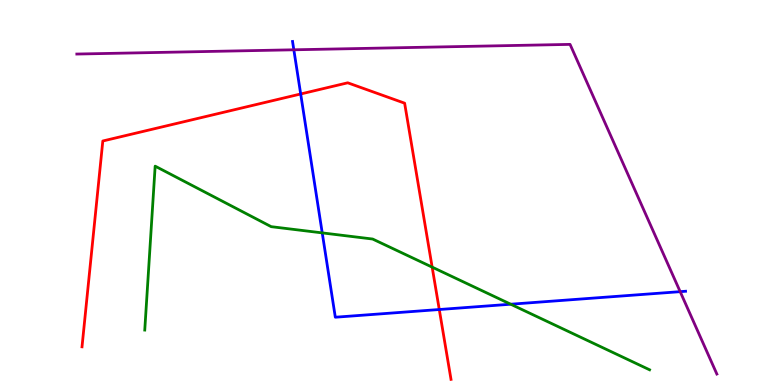[{'lines': ['blue', 'red'], 'intersections': [{'x': 3.88, 'y': 7.56}, {'x': 5.67, 'y': 1.96}]}, {'lines': ['green', 'red'], 'intersections': [{'x': 5.58, 'y': 3.06}]}, {'lines': ['purple', 'red'], 'intersections': []}, {'lines': ['blue', 'green'], 'intersections': [{'x': 4.16, 'y': 3.95}, {'x': 6.59, 'y': 2.1}]}, {'lines': ['blue', 'purple'], 'intersections': [{'x': 3.79, 'y': 8.71}, {'x': 8.78, 'y': 2.42}]}, {'lines': ['green', 'purple'], 'intersections': []}]